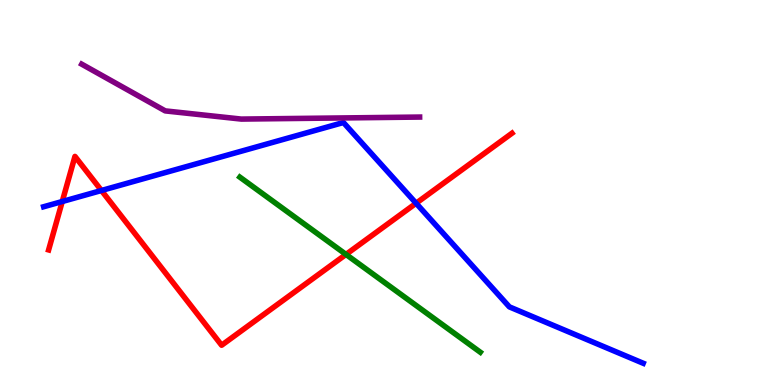[{'lines': ['blue', 'red'], 'intersections': [{'x': 0.803, 'y': 4.77}, {'x': 1.31, 'y': 5.05}, {'x': 5.37, 'y': 4.72}]}, {'lines': ['green', 'red'], 'intersections': [{'x': 4.46, 'y': 3.39}]}, {'lines': ['purple', 'red'], 'intersections': []}, {'lines': ['blue', 'green'], 'intersections': []}, {'lines': ['blue', 'purple'], 'intersections': []}, {'lines': ['green', 'purple'], 'intersections': []}]